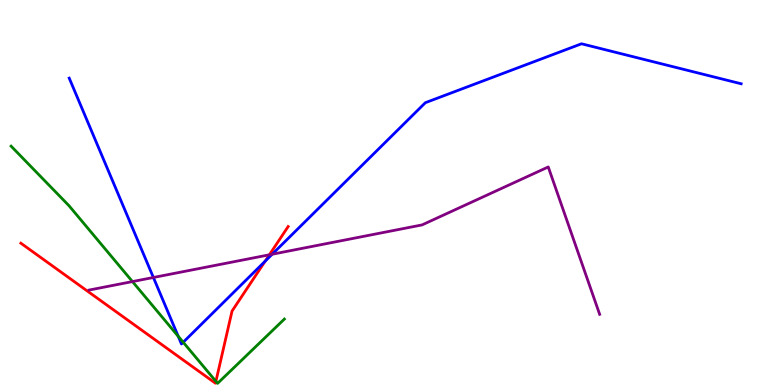[{'lines': ['blue', 'red'], 'intersections': [{'x': 3.42, 'y': 3.22}]}, {'lines': ['green', 'red'], 'intersections': [{'x': 2.79, 'y': 0.0949}]}, {'lines': ['purple', 'red'], 'intersections': [{'x': 3.48, 'y': 3.38}]}, {'lines': ['blue', 'green'], 'intersections': [{'x': 2.3, 'y': 1.27}, {'x': 2.36, 'y': 1.11}]}, {'lines': ['blue', 'purple'], 'intersections': [{'x': 1.98, 'y': 2.79}, {'x': 3.51, 'y': 3.4}]}, {'lines': ['green', 'purple'], 'intersections': [{'x': 1.71, 'y': 2.69}]}]